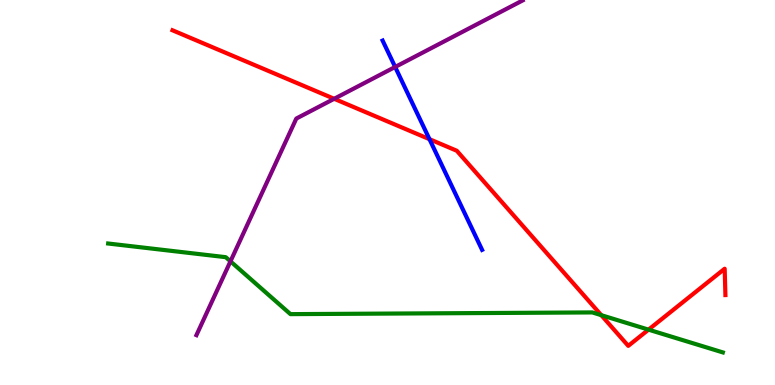[{'lines': ['blue', 'red'], 'intersections': [{'x': 5.54, 'y': 6.38}]}, {'lines': ['green', 'red'], 'intersections': [{'x': 7.76, 'y': 1.81}, {'x': 8.37, 'y': 1.44}]}, {'lines': ['purple', 'red'], 'intersections': [{'x': 4.31, 'y': 7.43}]}, {'lines': ['blue', 'green'], 'intersections': []}, {'lines': ['blue', 'purple'], 'intersections': [{'x': 5.1, 'y': 8.26}]}, {'lines': ['green', 'purple'], 'intersections': [{'x': 2.97, 'y': 3.21}]}]